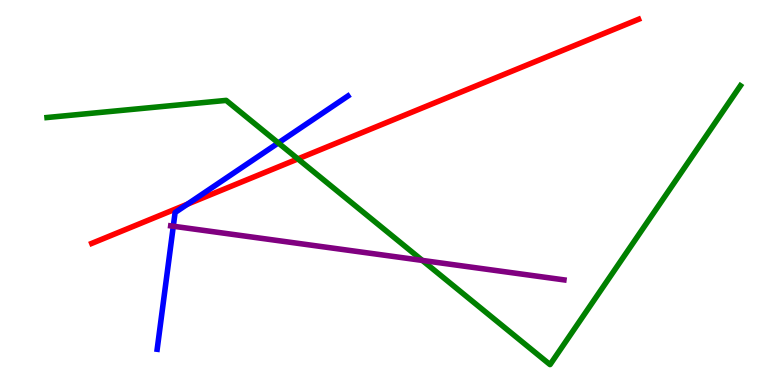[{'lines': ['blue', 'red'], 'intersections': [{'x': 2.42, 'y': 4.7}]}, {'lines': ['green', 'red'], 'intersections': [{'x': 3.84, 'y': 5.87}]}, {'lines': ['purple', 'red'], 'intersections': []}, {'lines': ['blue', 'green'], 'intersections': [{'x': 3.59, 'y': 6.29}]}, {'lines': ['blue', 'purple'], 'intersections': [{'x': 2.24, 'y': 4.12}]}, {'lines': ['green', 'purple'], 'intersections': [{'x': 5.45, 'y': 3.24}]}]